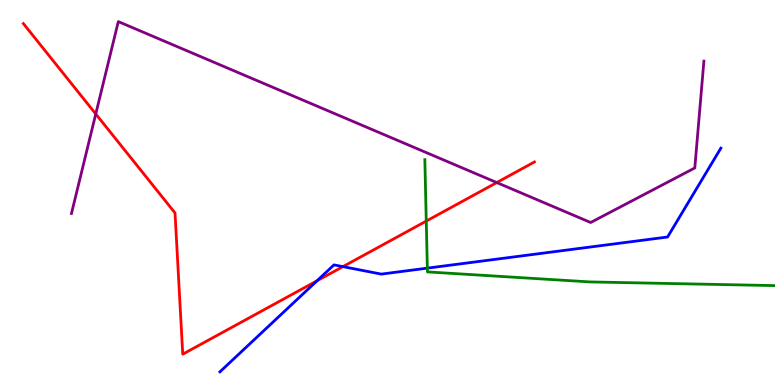[{'lines': ['blue', 'red'], 'intersections': [{'x': 4.09, 'y': 2.71}, {'x': 4.42, 'y': 3.07}]}, {'lines': ['green', 'red'], 'intersections': [{'x': 5.5, 'y': 4.26}]}, {'lines': ['purple', 'red'], 'intersections': [{'x': 1.24, 'y': 7.04}, {'x': 6.41, 'y': 5.26}]}, {'lines': ['blue', 'green'], 'intersections': [{'x': 5.51, 'y': 3.04}]}, {'lines': ['blue', 'purple'], 'intersections': []}, {'lines': ['green', 'purple'], 'intersections': []}]